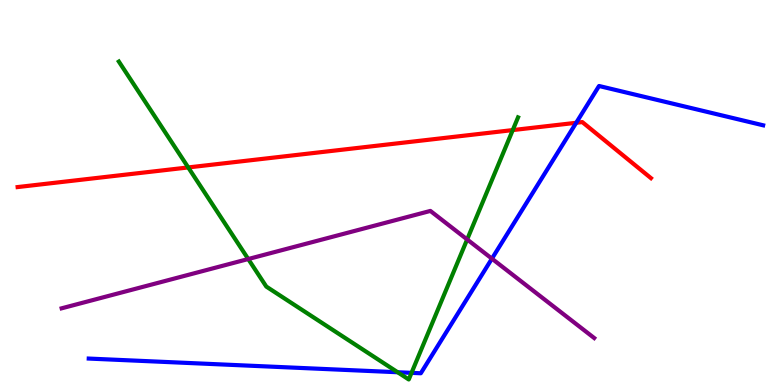[{'lines': ['blue', 'red'], 'intersections': [{'x': 7.44, 'y': 6.81}]}, {'lines': ['green', 'red'], 'intersections': [{'x': 2.43, 'y': 5.65}, {'x': 6.62, 'y': 6.62}]}, {'lines': ['purple', 'red'], 'intersections': []}, {'lines': ['blue', 'green'], 'intersections': [{'x': 5.13, 'y': 0.331}, {'x': 5.31, 'y': 0.315}]}, {'lines': ['blue', 'purple'], 'intersections': [{'x': 6.35, 'y': 3.28}]}, {'lines': ['green', 'purple'], 'intersections': [{'x': 3.2, 'y': 3.27}, {'x': 6.03, 'y': 3.78}]}]